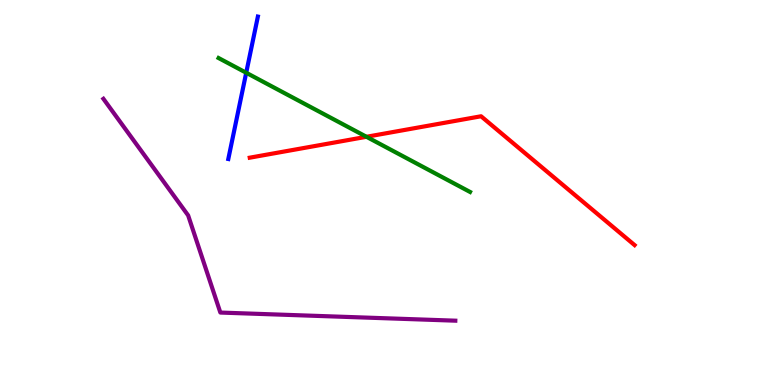[{'lines': ['blue', 'red'], 'intersections': []}, {'lines': ['green', 'red'], 'intersections': [{'x': 4.73, 'y': 6.45}]}, {'lines': ['purple', 'red'], 'intersections': []}, {'lines': ['blue', 'green'], 'intersections': [{'x': 3.18, 'y': 8.11}]}, {'lines': ['blue', 'purple'], 'intersections': []}, {'lines': ['green', 'purple'], 'intersections': []}]